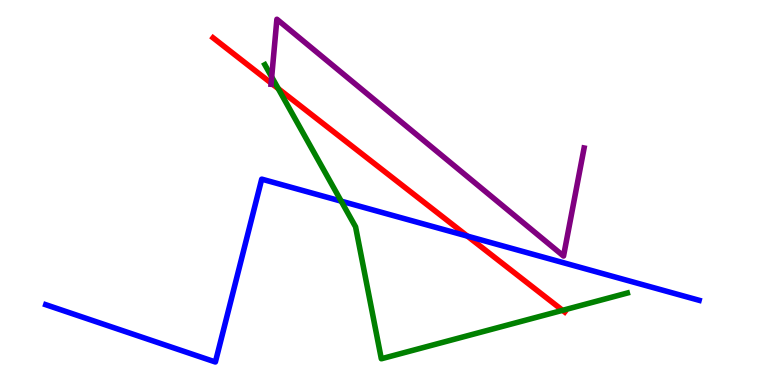[{'lines': ['blue', 'red'], 'intersections': [{'x': 6.03, 'y': 3.87}]}, {'lines': ['green', 'red'], 'intersections': [{'x': 3.59, 'y': 7.7}, {'x': 7.26, 'y': 1.94}]}, {'lines': ['purple', 'red'], 'intersections': [{'x': 3.5, 'y': 7.84}]}, {'lines': ['blue', 'green'], 'intersections': [{'x': 4.4, 'y': 4.78}]}, {'lines': ['blue', 'purple'], 'intersections': []}, {'lines': ['green', 'purple'], 'intersections': [{'x': 3.51, 'y': 8.0}]}]